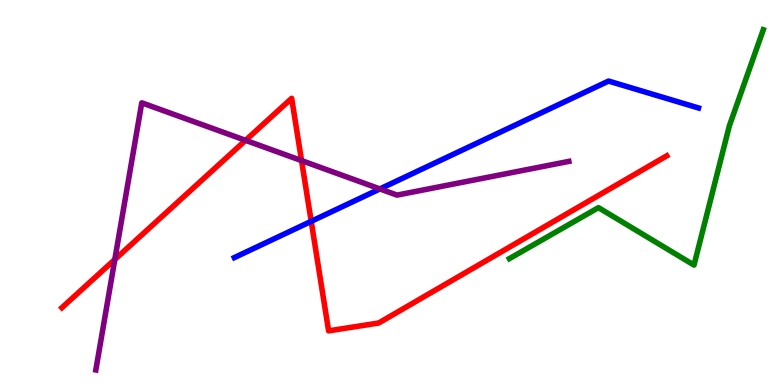[{'lines': ['blue', 'red'], 'intersections': [{'x': 4.02, 'y': 4.25}]}, {'lines': ['green', 'red'], 'intersections': []}, {'lines': ['purple', 'red'], 'intersections': [{'x': 1.48, 'y': 3.26}, {'x': 3.17, 'y': 6.35}, {'x': 3.89, 'y': 5.83}]}, {'lines': ['blue', 'green'], 'intersections': []}, {'lines': ['blue', 'purple'], 'intersections': [{'x': 4.9, 'y': 5.09}]}, {'lines': ['green', 'purple'], 'intersections': []}]